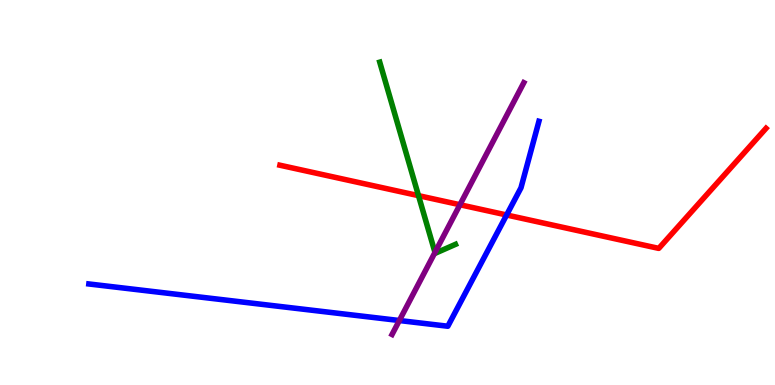[{'lines': ['blue', 'red'], 'intersections': [{'x': 6.54, 'y': 4.42}]}, {'lines': ['green', 'red'], 'intersections': [{'x': 5.4, 'y': 4.92}]}, {'lines': ['purple', 'red'], 'intersections': [{'x': 5.93, 'y': 4.68}]}, {'lines': ['blue', 'green'], 'intersections': []}, {'lines': ['blue', 'purple'], 'intersections': [{'x': 5.15, 'y': 1.67}]}, {'lines': ['green', 'purple'], 'intersections': [{'x': 5.61, 'y': 3.44}]}]